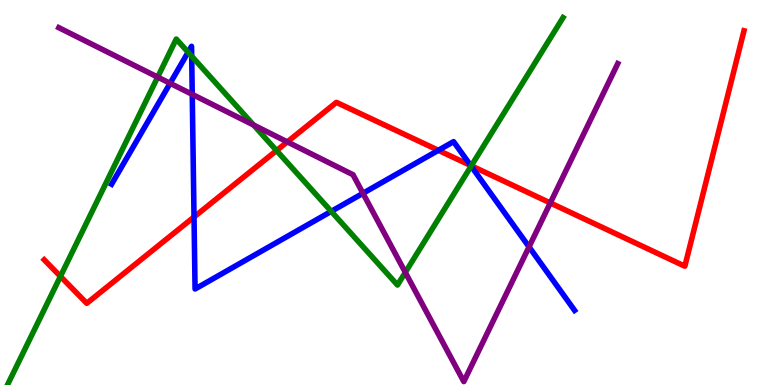[{'lines': ['blue', 'red'], 'intersections': [{'x': 2.5, 'y': 4.36}, {'x': 5.66, 'y': 6.1}, {'x': 6.07, 'y': 5.7}]}, {'lines': ['green', 'red'], 'intersections': [{'x': 0.78, 'y': 2.82}, {'x': 3.57, 'y': 6.09}, {'x': 6.08, 'y': 5.69}]}, {'lines': ['purple', 'red'], 'intersections': [{'x': 3.71, 'y': 6.31}, {'x': 7.1, 'y': 4.73}]}, {'lines': ['blue', 'green'], 'intersections': [{'x': 2.43, 'y': 8.64}, {'x': 2.47, 'y': 8.54}, {'x': 4.27, 'y': 4.51}, {'x': 6.08, 'y': 5.69}]}, {'lines': ['blue', 'purple'], 'intersections': [{'x': 2.19, 'y': 7.84}, {'x': 2.48, 'y': 7.55}, {'x': 4.68, 'y': 4.98}, {'x': 6.83, 'y': 3.59}]}, {'lines': ['green', 'purple'], 'intersections': [{'x': 2.03, 'y': 8.0}, {'x': 3.27, 'y': 6.75}, {'x': 5.23, 'y': 2.92}]}]